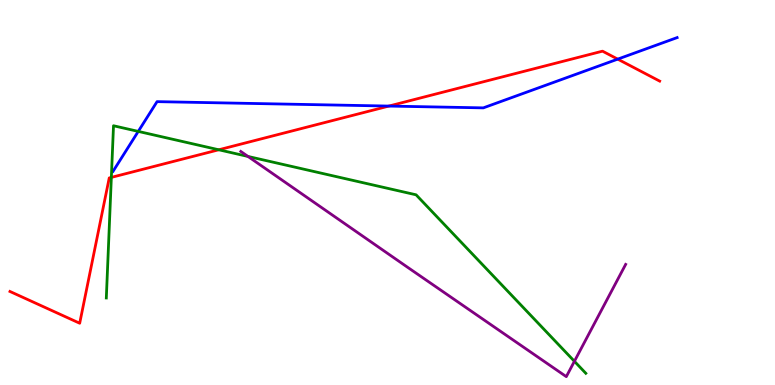[{'lines': ['blue', 'red'], 'intersections': [{'x': 5.02, 'y': 7.24}, {'x': 7.97, 'y': 8.46}]}, {'lines': ['green', 'red'], 'intersections': [{'x': 1.44, 'y': 5.39}, {'x': 2.82, 'y': 6.11}]}, {'lines': ['purple', 'red'], 'intersections': []}, {'lines': ['blue', 'green'], 'intersections': [{'x': 1.78, 'y': 6.59}]}, {'lines': ['blue', 'purple'], 'intersections': []}, {'lines': ['green', 'purple'], 'intersections': [{'x': 3.2, 'y': 5.94}, {'x': 7.41, 'y': 0.616}]}]